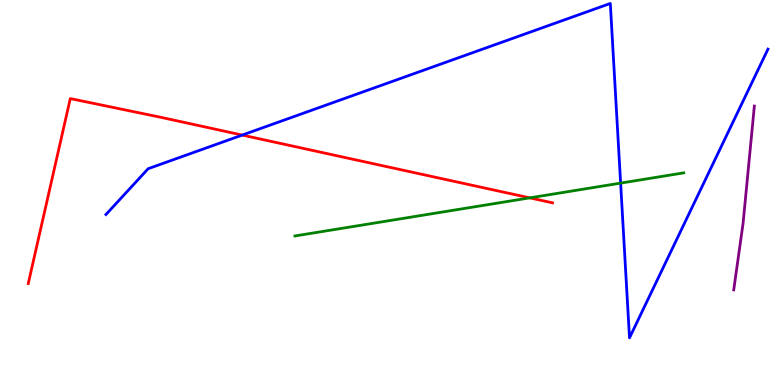[{'lines': ['blue', 'red'], 'intersections': [{'x': 3.13, 'y': 6.49}]}, {'lines': ['green', 'red'], 'intersections': [{'x': 6.84, 'y': 4.86}]}, {'lines': ['purple', 'red'], 'intersections': []}, {'lines': ['blue', 'green'], 'intersections': [{'x': 8.01, 'y': 5.24}]}, {'lines': ['blue', 'purple'], 'intersections': []}, {'lines': ['green', 'purple'], 'intersections': []}]